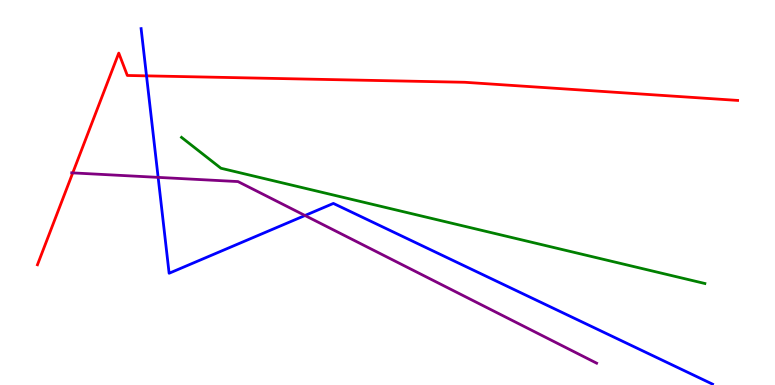[{'lines': ['blue', 'red'], 'intersections': [{'x': 1.89, 'y': 8.03}]}, {'lines': ['green', 'red'], 'intersections': []}, {'lines': ['purple', 'red'], 'intersections': [{'x': 0.939, 'y': 5.51}]}, {'lines': ['blue', 'green'], 'intersections': []}, {'lines': ['blue', 'purple'], 'intersections': [{'x': 2.04, 'y': 5.39}, {'x': 3.94, 'y': 4.4}]}, {'lines': ['green', 'purple'], 'intersections': []}]